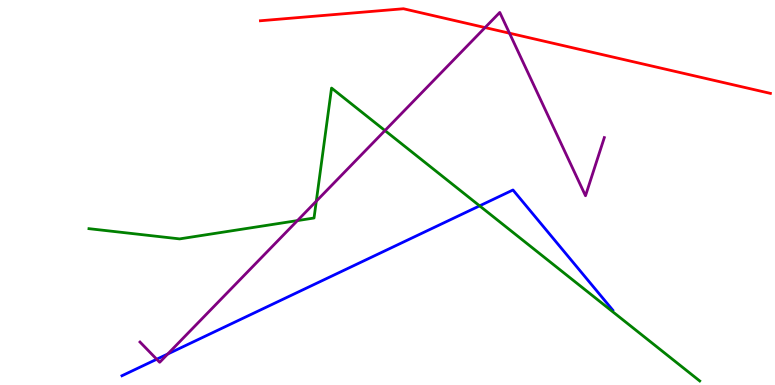[{'lines': ['blue', 'red'], 'intersections': []}, {'lines': ['green', 'red'], 'intersections': []}, {'lines': ['purple', 'red'], 'intersections': [{'x': 6.26, 'y': 9.28}, {'x': 6.57, 'y': 9.14}]}, {'lines': ['blue', 'green'], 'intersections': [{'x': 6.19, 'y': 4.65}]}, {'lines': ['blue', 'purple'], 'intersections': [{'x': 2.02, 'y': 0.669}, {'x': 2.16, 'y': 0.805}]}, {'lines': ['green', 'purple'], 'intersections': [{'x': 3.84, 'y': 4.27}, {'x': 4.08, 'y': 4.77}, {'x': 4.97, 'y': 6.61}]}]